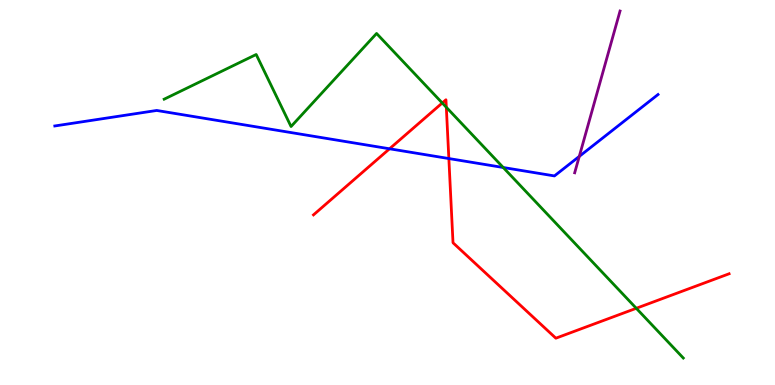[{'lines': ['blue', 'red'], 'intersections': [{'x': 5.03, 'y': 6.14}, {'x': 5.79, 'y': 5.88}]}, {'lines': ['green', 'red'], 'intersections': [{'x': 5.71, 'y': 7.33}, {'x': 5.76, 'y': 7.21}, {'x': 8.21, 'y': 1.99}]}, {'lines': ['purple', 'red'], 'intersections': []}, {'lines': ['blue', 'green'], 'intersections': [{'x': 6.49, 'y': 5.65}]}, {'lines': ['blue', 'purple'], 'intersections': [{'x': 7.47, 'y': 5.94}]}, {'lines': ['green', 'purple'], 'intersections': []}]